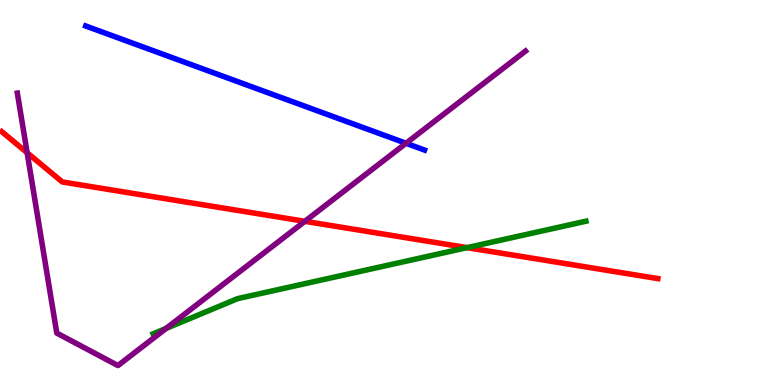[{'lines': ['blue', 'red'], 'intersections': []}, {'lines': ['green', 'red'], 'intersections': [{'x': 6.03, 'y': 3.57}]}, {'lines': ['purple', 'red'], 'intersections': [{'x': 0.35, 'y': 6.03}, {'x': 3.93, 'y': 4.25}]}, {'lines': ['blue', 'green'], 'intersections': []}, {'lines': ['blue', 'purple'], 'intersections': [{'x': 5.24, 'y': 6.28}]}, {'lines': ['green', 'purple'], 'intersections': [{'x': 2.14, 'y': 1.47}]}]